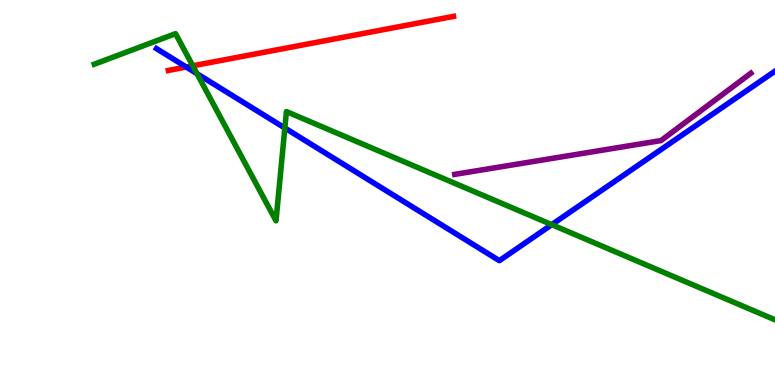[{'lines': ['blue', 'red'], 'intersections': [{'x': 2.4, 'y': 8.26}]}, {'lines': ['green', 'red'], 'intersections': [{'x': 2.49, 'y': 8.29}]}, {'lines': ['purple', 'red'], 'intersections': []}, {'lines': ['blue', 'green'], 'intersections': [{'x': 2.54, 'y': 8.09}, {'x': 3.68, 'y': 6.68}, {'x': 7.12, 'y': 4.16}]}, {'lines': ['blue', 'purple'], 'intersections': []}, {'lines': ['green', 'purple'], 'intersections': []}]